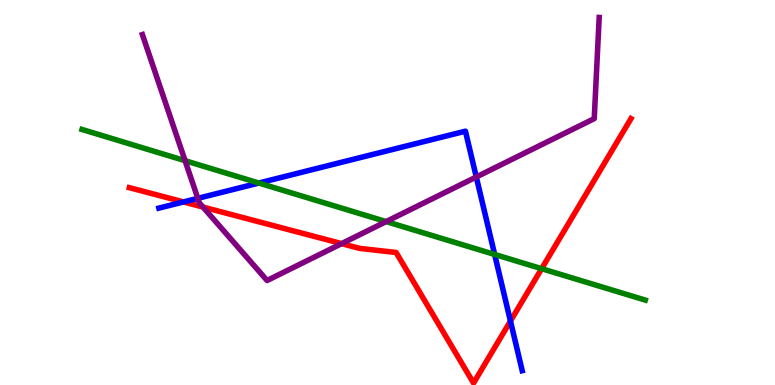[{'lines': ['blue', 'red'], 'intersections': [{'x': 2.37, 'y': 4.75}, {'x': 6.59, 'y': 1.66}]}, {'lines': ['green', 'red'], 'intersections': [{'x': 6.99, 'y': 3.02}]}, {'lines': ['purple', 'red'], 'intersections': [{'x': 2.62, 'y': 4.62}, {'x': 4.41, 'y': 3.67}]}, {'lines': ['blue', 'green'], 'intersections': [{'x': 3.34, 'y': 5.25}, {'x': 6.38, 'y': 3.39}]}, {'lines': ['blue', 'purple'], 'intersections': [{'x': 2.55, 'y': 4.85}, {'x': 6.15, 'y': 5.4}]}, {'lines': ['green', 'purple'], 'intersections': [{'x': 2.39, 'y': 5.83}, {'x': 4.98, 'y': 4.24}]}]